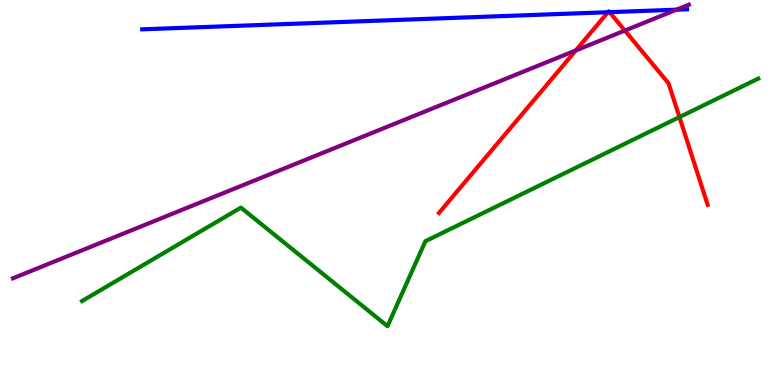[{'lines': ['blue', 'red'], 'intersections': [{'x': 7.84, 'y': 9.68}, {'x': 7.87, 'y': 9.68}]}, {'lines': ['green', 'red'], 'intersections': [{'x': 8.77, 'y': 6.96}]}, {'lines': ['purple', 'red'], 'intersections': [{'x': 7.43, 'y': 8.69}, {'x': 8.06, 'y': 9.21}]}, {'lines': ['blue', 'green'], 'intersections': []}, {'lines': ['blue', 'purple'], 'intersections': [{'x': 8.73, 'y': 9.75}]}, {'lines': ['green', 'purple'], 'intersections': []}]